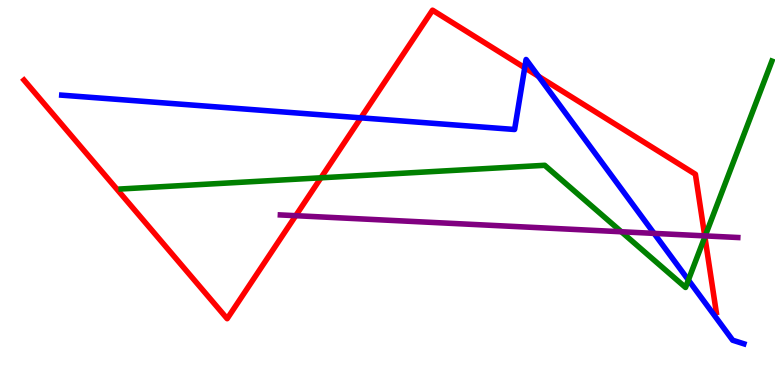[{'lines': ['blue', 'red'], 'intersections': [{'x': 4.66, 'y': 6.94}, {'x': 6.77, 'y': 8.24}, {'x': 6.95, 'y': 8.02}]}, {'lines': ['green', 'red'], 'intersections': [{'x': 4.14, 'y': 5.38}, {'x': 9.1, 'y': 3.85}]}, {'lines': ['purple', 'red'], 'intersections': [{'x': 3.82, 'y': 4.4}, {'x': 9.09, 'y': 3.87}]}, {'lines': ['blue', 'green'], 'intersections': [{'x': 8.88, 'y': 2.73}]}, {'lines': ['blue', 'purple'], 'intersections': [{'x': 8.44, 'y': 3.94}]}, {'lines': ['green', 'purple'], 'intersections': [{'x': 8.02, 'y': 3.98}, {'x': 9.1, 'y': 3.87}]}]